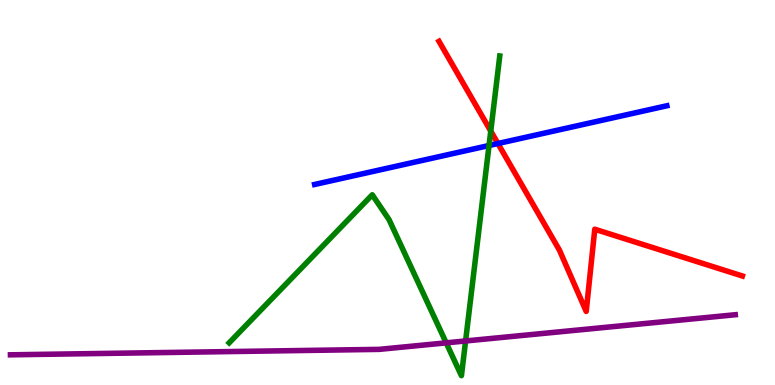[{'lines': ['blue', 'red'], 'intersections': [{'x': 6.42, 'y': 6.27}]}, {'lines': ['green', 'red'], 'intersections': [{'x': 6.33, 'y': 6.6}]}, {'lines': ['purple', 'red'], 'intersections': []}, {'lines': ['blue', 'green'], 'intersections': [{'x': 6.31, 'y': 6.22}]}, {'lines': ['blue', 'purple'], 'intersections': []}, {'lines': ['green', 'purple'], 'intersections': [{'x': 5.76, 'y': 1.09}, {'x': 6.01, 'y': 1.14}]}]